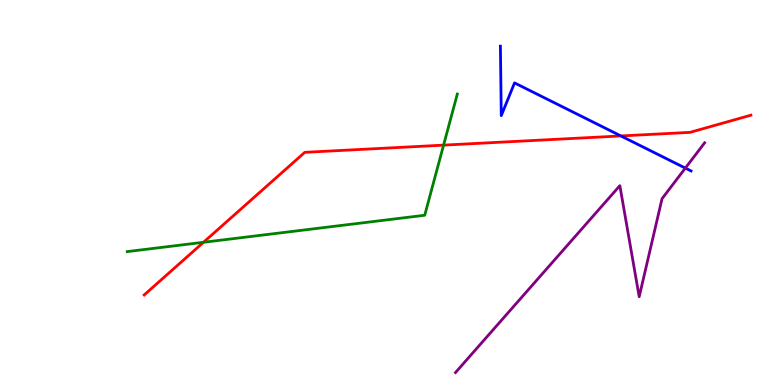[{'lines': ['blue', 'red'], 'intersections': [{'x': 8.01, 'y': 6.47}]}, {'lines': ['green', 'red'], 'intersections': [{'x': 2.63, 'y': 3.71}, {'x': 5.72, 'y': 6.23}]}, {'lines': ['purple', 'red'], 'intersections': []}, {'lines': ['blue', 'green'], 'intersections': []}, {'lines': ['blue', 'purple'], 'intersections': [{'x': 8.84, 'y': 5.63}]}, {'lines': ['green', 'purple'], 'intersections': []}]